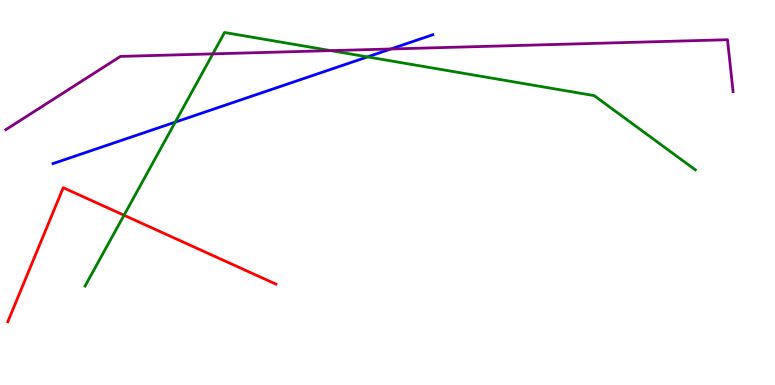[{'lines': ['blue', 'red'], 'intersections': []}, {'lines': ['green', 'red'], 'intersections': [{'x': 1.6, 'y': 4.41}]}, {'lines': ['purple', 'red'], 'intersections': []}, {'lines': ['blue', 'green'], 'intersections': [{'x': 2.26, 'y': 6.83}, {'x': 4.74, 'y': 8.52}]}, {'lines': ['blue', 'purple'], 'intersections': [{'x': 5.04, 'y': 8.73}]}, {'lines': ['green', 'purple'], 'intersections': [{'x': 2.75, 'y': 8.6}, {'x': 4.27, 'y': 8.68}]}]